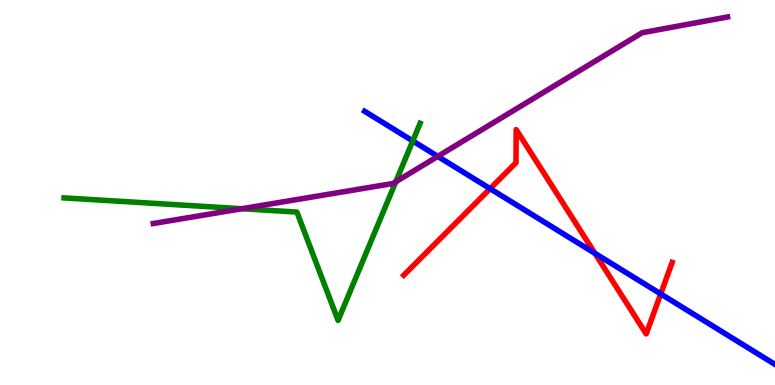[{'lines': ['blue', 'red'], 'intersections': [{'x': 6.32, 'y': 5.1}, {'x': 7.68, 'y': 3.42}, {'x': 8.53, 'y': 2.37}]}, {'lines': ['green', 'red'], 'intersections': []}, {'lines': ['purple', 'red'], 'intersections': []}, {'lines': ['blue', 'green'], 'intersections': [{'x': 5.33, 'y': 6.34}]}, {'lines': ['blue', 'purple'], 'intersections': [{'x': 5.65, 'y': 5.94}]}, {'lines': ['green', 'purple'], 'intersections': [{'x': 3.12, 'y': 4.58}, {'x': 5.11, 'y': 5.28}]}]